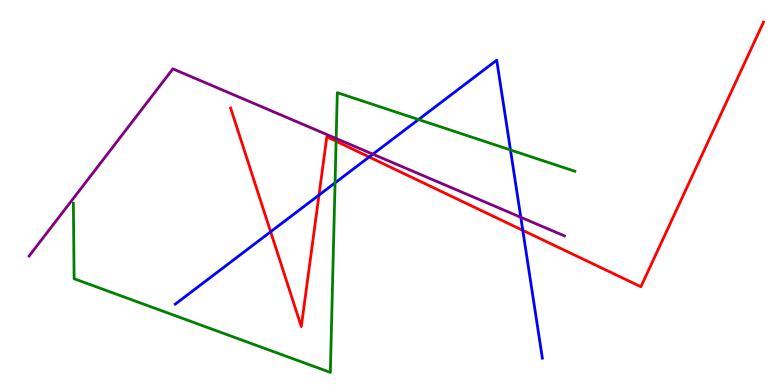[{'lines': ['blue', 'red'], 'intersections': [{'x': 3.49, 'y': 3.98}, {'x': 4.12, 'y': 4.93}, {'x': 4.76, 'y': 5.92}, {'x': 6.75, 'y': 4.02}]}, {'lines': ['green', 'red'], 'intersections': [{'x': 4.34, 'y': 6.33}]}, {'lines': ['purple', 'red'], 'intersections': []}, {'lines': ['blue', 'green'], 'intersections': [{'x': 4.32, 'y': 5.25}, {'x': 5.4, 'y': 6.9}, {'x': 6.59, 'y': 6.11}]}, {'lines': ['blue', 'purple'], 'intersections': [{'x': 4.81, 'y': 6.0}, {'x': 6.72, 'y': 4.36}]}, {'lines': ['green', 'purple'], 'intersections': [{'x': 4.34, 'y': 6.4}]}]